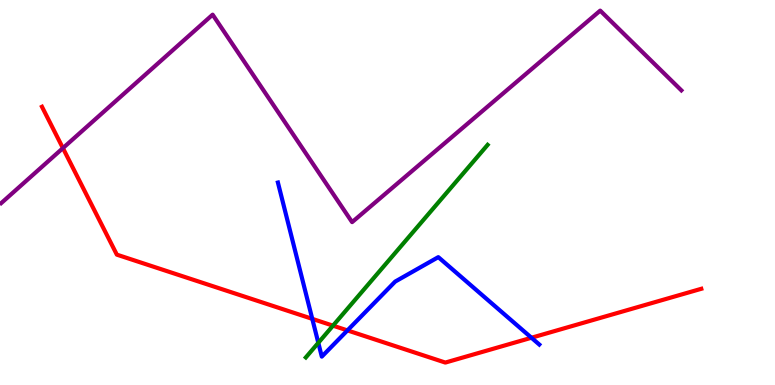[{'lines': ['blue', 'red'], 'intersections': [{'x': 4.03, 'y': 1.72}, {'x': 4.48, 'y': 1.42}, {'x': 6.86, 'y': 1.23}]}, {'lines': ['green', 'red'], 'intersections': [{'x': 4.3, 'y': 1.54}]}, {'lines': ['purple', 'red'], 'intersections': [{'x': 0.812, 'y': 6.15}]}, {'lines': ['blue', 'green'], 'intersections': [{'x': 4.11, 'y': 1.1}]}, {'lines': ['blue', 'purple'], 'intersections': []}, {'lines': ['green', 'purple'], 'intersections': []}]